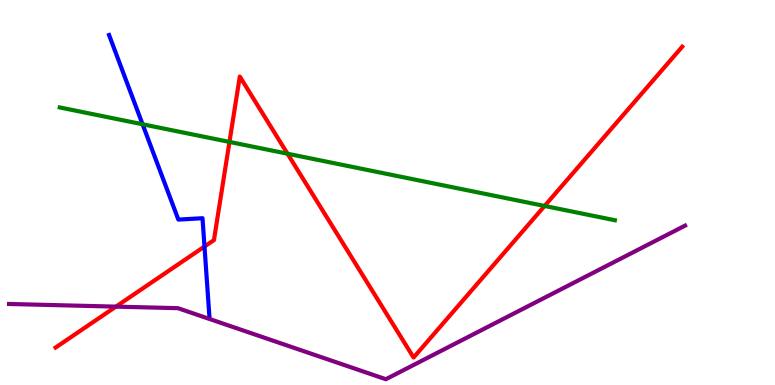[{'lines': ['blue', 'red'], 'intersections': [{'x': 2.64, 'y': 3.6}]}, {'lines': ['green', 'red'], 'intersections': [{'x': 2.96, 'y': 6.31}, {'x': 3.71, 'y': 6.01}, {'x': 7.03, 'y': 4.65}]}, {'lines': ['purple', 'red'], 'intersections': [{'x': 1.5, 'y': 2.04}]}, {'lines': ['blue', 'green'], 'intersections': [{'x': 1.84, 'y': 6.77}]}, {'lines': ['blue', 'purple'], 'intersections': []}, {'lines': ['green', 'purple'], 'intersections': []}]